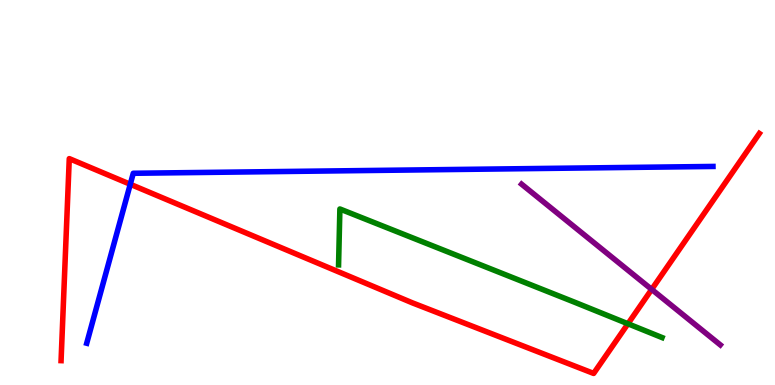[{'lines': ['blue', 'red'], 'intersections': [{'x': 1.68, 'y': 5.21}]}, {'lines': ['green', 'red'], 'intersections': [{'x': 8.1, 'y': 1.59}]}, {'lines': ['purple', 'red'], 'intersections': [{'x': 8.41, 'y': 2.48}]}, {'lines': ['blue', 'green'], 'intersections': []}, {'lines': ['blue', 'purple'], 'intersections': []}, {'lines': ['green', 'purple'], 'intersections': []}]